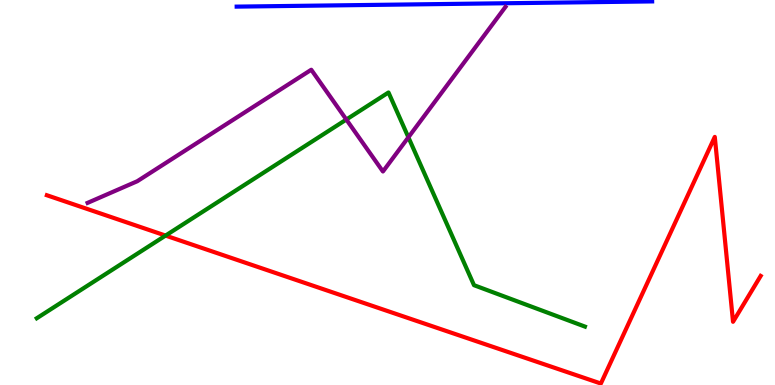[{'lines': ['blue', 'red'], 'intersections': []}, {'lines': ['green', 'red'], 'intersections': [{'x': 2.14, 'y': 3.88}]}, {'lines': ['purple', 'red'], 'intersections': []}, {'lines': ['blue', 'green'], 'intersections': []}, {'lines': ['blue', 'purple'], 'intersections': []}, {'lines': ['green', 'purple'], 'intersections': [{'x': 4.47, 'y': 6.9}, {'x': 5.27, 'y': 6.43}]}]